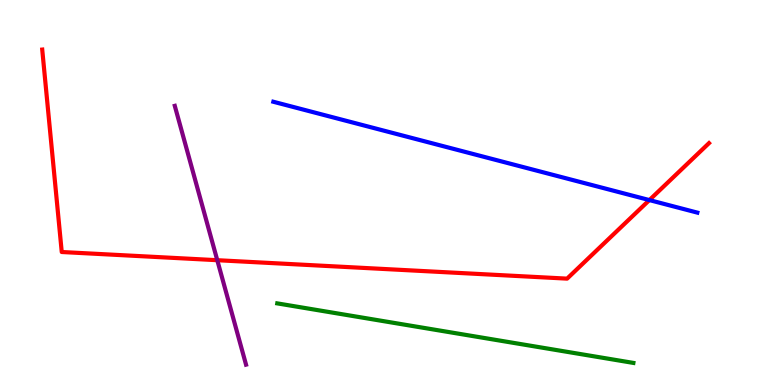[{'lines': ['blue', 'red'], 'intersections': [{'x': 8.38, 'y': 4.8}]}, {'lines': ['green', 'red'], 'intersections': []}, {'lines': ['purple', 'red'], 'intersections': [{'x': 2.8, 'y': 3.24}]}, {'lines': ['blue', 'green'], 'intersections': []}, {'lines': ['blue', 'purple'], 'intersections': []}, {'lines': ['green', 'purple'], 'intersections': []}]